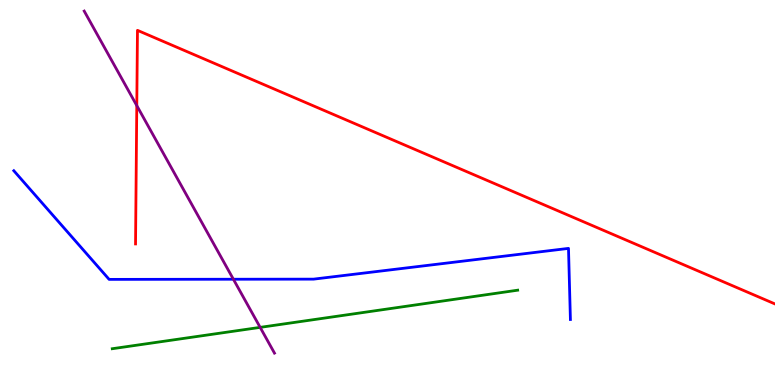[{'lines': ['blue', 'red'], 'intersections': []}, {'lines': ['green', 'red'], 'intersections': []}, {'lines': ['purple', 'red'], 'intersections': [{'x': 1.77, 'y': 7.26}]}, {'lines': ['blue', 'green'], 'intersections': []}, {'lines': ['blue', 'purple'], 'intersections': [{'x': 3.01, 'y': 2.75}]}, {'lines': ['green', 'purple'], 'intersections': [{'x': 3.36, 'y': 1.5}]}]